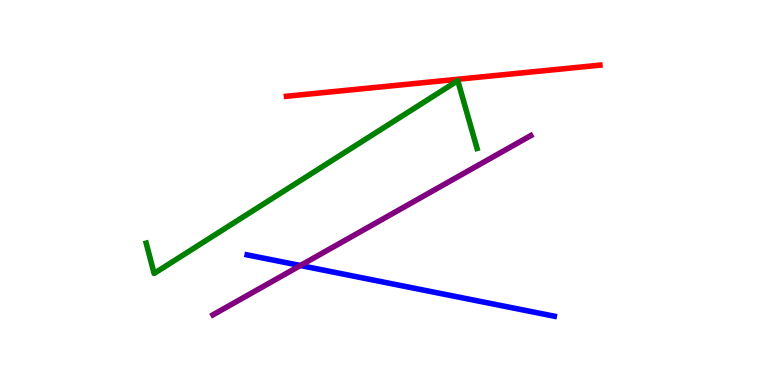[{'lines': ['blue', 'red'], 'intersections': []}, {'lines': ['green', 'red'], 'intersections': []}, {'lines': ['purple', 'red'], 'intersections': []}, {'lines': ['blue', 'green'], 'intersections': []}, {'lines': ['blue', 'purple'], 'intersections': [{'x': 3.88, 'y': 3.1}]}, {'lines': ['green', 'purple'], 'intersections': []}]